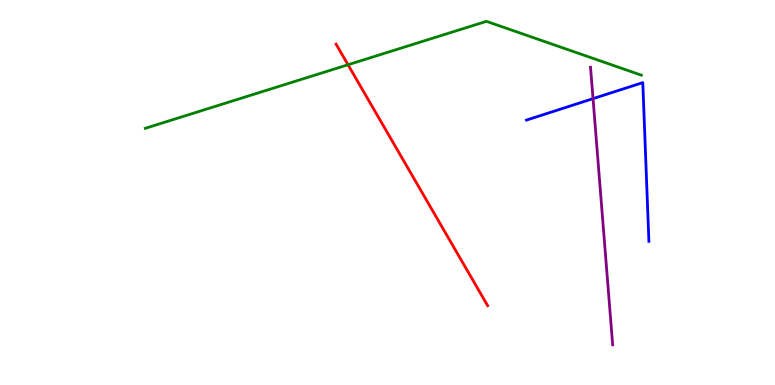[{'lines': ['blue', 'red'], 'intersections': []}, {'lines': ['green', 'red'], 'intersections': [{'x': 4.49, 'y': 8.32}]}, {'lines': ['purple', 'red'], 'intersections': []}, {'lines': ['blue', 'green'], 'intersections': []}, {'lines': ['blue', 'purple'], 'intersections': [{'x': 7.65, 'y': 7.44}]}, {'lines': ['green', 'purple'], 'intersections': []}]